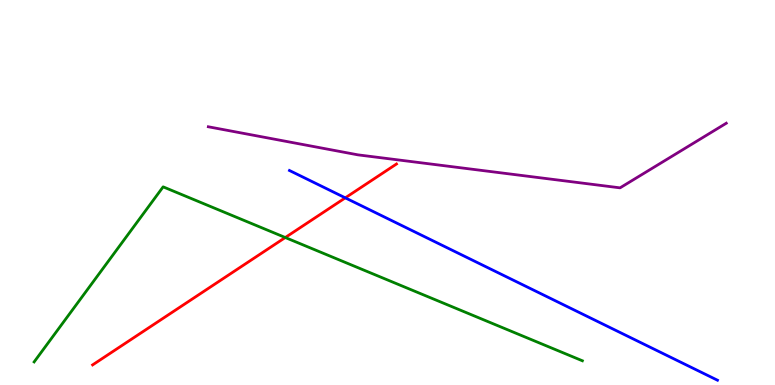[{'lines': ['blue', 'red'], 'intersections': [{'x': 4.46, 'y': 4.86}]}, {'lines': ['green', 'red'], 'intersections': [{'x': 3.68, 'y': 3.83}]}, {'lines': ['purple', 'red'], 'intersections': []}, {'lines': ['blue', 'green'], 'intersections': []}, {'lines': ['blue', 'purple'], 'intersections': []}, {'lines': ['green', 'purple'], 'intersections': []}]